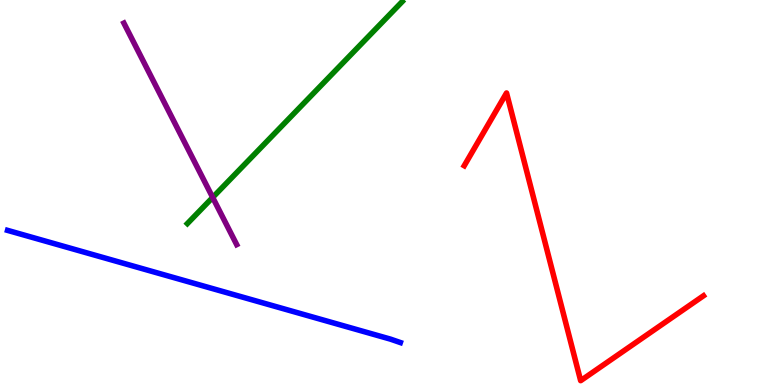[{'lines': ['blue', 'red'], 'intersections': []}, {'lines': ['green', 'red'], 'intersections': []}, {'lines': ['purple', 'red'], 'intersections': []}, {'lines': ['blue', 'green'], 'intersections': []}, {'lines': ['blue', 'purple'], 'intersections': []}, {'lines': ['green', 'purple'], 'intersections': [{'x': 2.74, 'y': 4.87}]}]